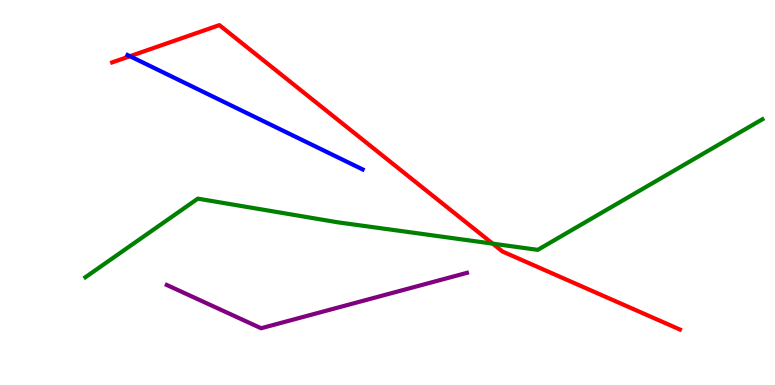[{'lines': ['blue', 'red'], 'intersections': [{'x': 1.68, 'y': 8.54}]}, {'lines': ['green', 'red'], 'intersections': [{'x': 6.36, 'y': 3.67}]}, {'lines': ['purple', 'red'], 'intersections': []}, {'lines': ['blue', 'green'], 'intersections': []}, {'lines': ['blue', 'purple'], 'intersections': []}, {'lines': ['green', 'purple'], 'intersections': []}]